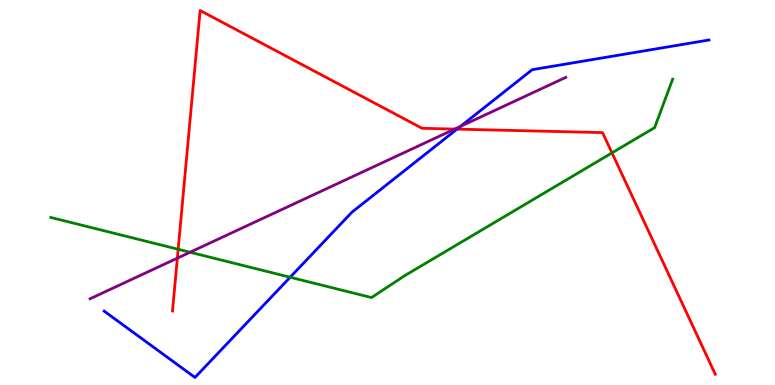[{'lines': ['blue', 'red'], 'intersections': [{'x': 5.9, 'y': 6.65}]}, {'lines': ['green', 'red'], 'intersections': [{'x': 2.3, 'y': 3.53}, {'x': 7.9, 'y': 6.03}]}, {'lines': ['purple', 'red'], 'intersections': [{'x': 2.29, 'y': 3.29}, {'x': 5.87, 'y': 6.65}]}, {'lines': ['blue', 'green'], 'intersections': [{'x': 3.74, 'y': 2.8}]}, {'lines': ['blue', 'purple'], 'intersections': [{'x': 5.94, 'y': 6.72}]}, {'lines': ['green', 'purple'], 'intersections': [{'x': 2.45, 'y': 3.45}]}]